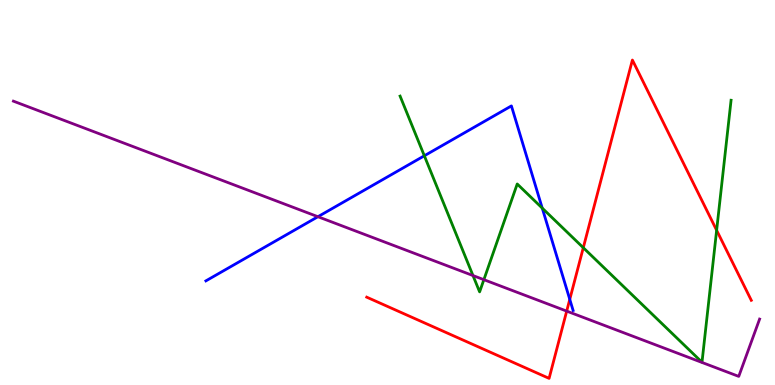[{'lines': ['blue', 'red'], 'intersections': [{'x': 7.35, 'y': 2.22}]}, {'lines': ['green', 'red'], 'intersections': [{'x': 7.53, 'y': 3.57}, {'x': 9.25, 'y': 4.02}]}, {'lines': ['purple', 'red'], 'intersections': [{'x': 7.31, 'y': 1.92}]}, {'lines': ['blue', 'green'], 'intersections': [{'x': 5.48, 'y': 5.95}, {'x': 7.0, 'y': 4.59}]}, {'lines': ['blue', 'purple'], 'intersections': [{'x': 4.1, 'y': 4.37}]}, {'lines': ['green', 'purple'], 'intersections': [{'x': 6.1, 'y': 2.84}, {'x': 6.24, 'y': 2.74}]}]